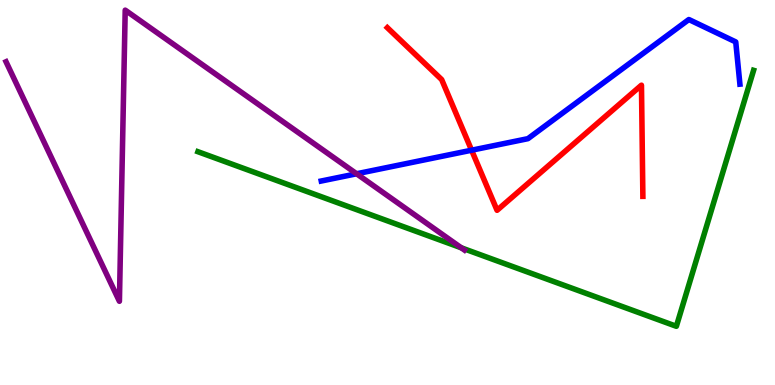[{'lines': ['blue', 'red'], 'intersections': [{'x': 6.09, 'y': 6.1}]}, {'lines': ['green', 'red'], 'intersections': []}, {'lines': ['purple', 'red'], 'intersections': []}, {'lines': ['blue', 'green'], 'intersections': []}, {'lines': ['blue', 'purple'], 'intersections': [{'x': 4.6, 'y': 5.49}]}, {'lines': ['green', 'purple'], 'intersections': [{'x': 5.95, 'y': 3.56}]}]